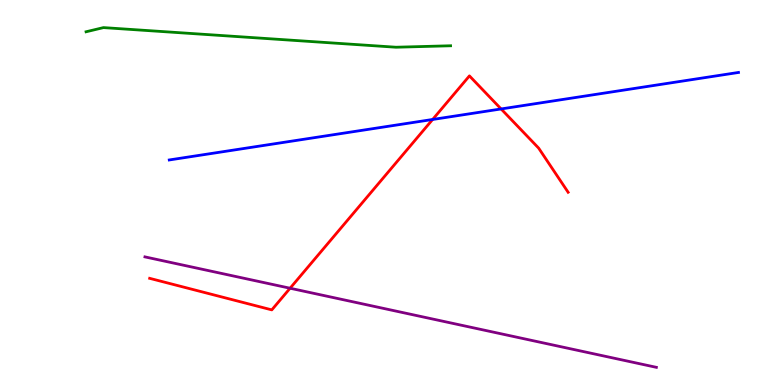[{'lines': ['blue', 'red'], 'intersections': [{'x': 5.58, 'y': 6.9}, {'x': 6.47, 'y': 7.17}]}, {'lines': ['green', 'red'], 'intersections': []}, {'lines': ['purple', 'red'], 'intersections': [{'x': 3.74, 'y': 2.51}]}, {'lines': ['blue', 'green'], 'intersections': []}, {'lines': ['blue', 'purple'], 'intersections': []}, {'lines': ['green', 'purple'], 'intersections': []}]